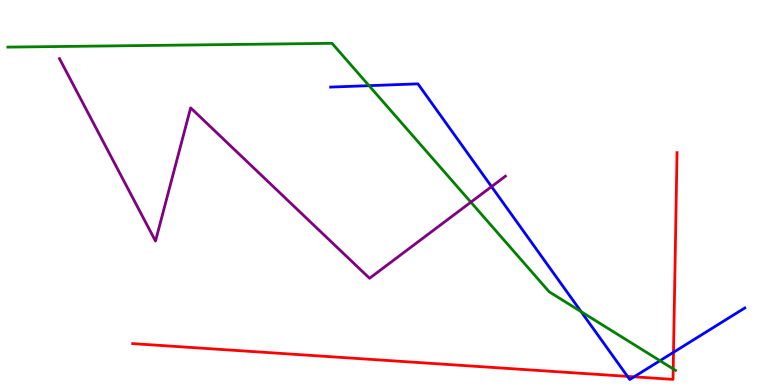[{'lines': ['blue', 'red'], 'intersections': [{'x': 8.1, 'y': 0.224}, {'x': 8.18, 'y': 0.213}, {'x': 8.69, 'y': 0.849}]}, {'lines': ['green', 'red'], 'intersections': [{'x': 8.69, 'y': 0.417}]}, {'lines': ['purple', 'red'], 'intersections': []}, {'lines': ['blue', 'green'], 'intersections': [{'x': 4.76, 'y': 7.77}, {'x': 7.5, 'y': 1.9}, {'x': 8.52, 'y': 0.631}]}, {'lines': ['blue', 'purple'], 'intersections': [{'x': 6.34, 'y': 5.15}]}, {'lines': ['green', 'purple'], 'intersections': [{'x': 6.08, 'y': 4.75}]}]